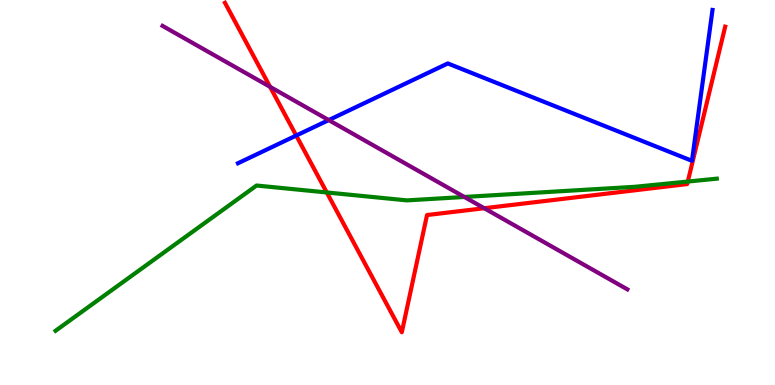[{'lines': ['blue', 'red'], 'intersections': [{'x': 3.82, 'y': 6.48}]}, {'lines': ['green', 'red'], 'intersections': [{'x': 4.22, 'y': 5.0}, {'x': 8.87, 'y': 5.28}]}, {'lines': ['purple', 'red'], 'intersections': [{'x': 3.48, 'y': 7.74}, {'x': 6.25, 'y': 4.59}]}, {'lines': ['blue', 'green'], 'intersections': []}, {'lines': ['blue', 'purple'], 'intersections': [{'x': 4.24, 'y': 6.88}]}, {'lines': ['green', 'purple'], 'intersections': [{'x': 5.99, 'y': 4.88}]}]